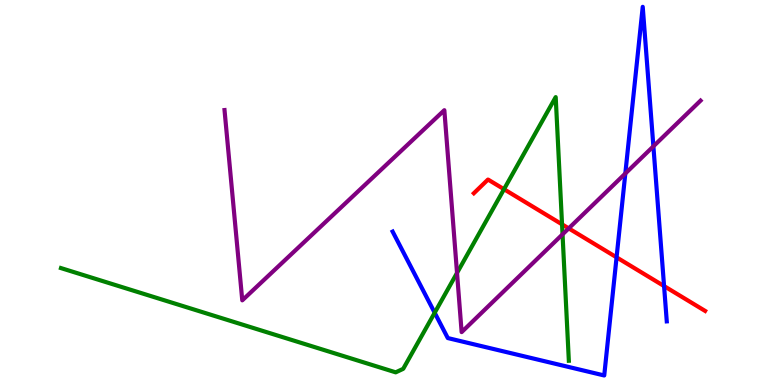[{'lines': ['blue', 'red'], 'intersections': [{'x': 7.96, 'y': 3.32}, {'x': 8.57, 'y': 2.57}]}, {'lines': ['green', 'red'], 'intersections': [{'x': 6.5, 'y': 5.09}, {'x': 7.25, 'y': 4.17}]}, {'lines': ['purple', 'red'], 'intersections': [{'x': 7.34, 'y': 4.07}]}, {'lines': ['blue', 'green'], 'intersections': [{'x': 5.61, 'y': 1.88}]}, {'lines': ['blue', 'purple'], 'intersections': [{'x': 8.07, 'y': 5.49}, {'x': 8.43, 'y': 6.2}]}, {'lines': ['green', 'purple'], 'intersections': [{'x': 5.9, 'y': 2.91}, {'x': 7.26, 'y': 3.91}]}]